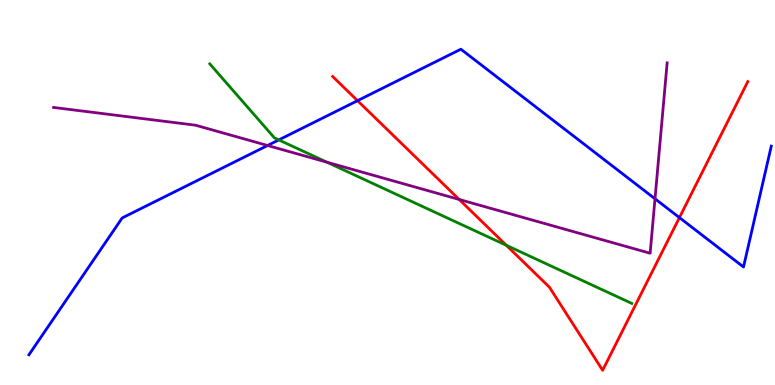[{'lines': ['blue', 'red'], 'intersections': [{'x': 4.61, 'y': 7.38}, {'x': 8.77, 'y': 4.35}]}, {'lines': ['green', 'red'], 'intersections': [{'x': 6.53, 'y': 3.63}]}, {'lines': ['purple', 'red'], 'intersections': [{'x': 5.92, 'y': 4.82}]}, {'lines': ['blue', 'green'], 'intersections': [{'x': 3.6, 'y': 6.37}]}, {'lines': ['blue', 'purple'], 'intersections': [{'x': 3.45, 'y': 6.22}, {'x': 8.45, 'y': 4.84}]}, {'lines': ['green', 'purple'], 'intersections': [{'x': 4.22, 'y': 5.79}]}]